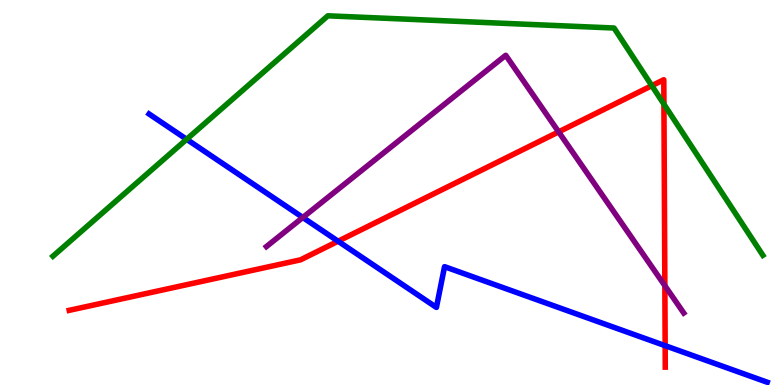[{'lines': ['blue', 'red'], 'intersections': [{'x': 4.36, 'y': 3.73}, {'x': 8.58, 'y': 1.02}]}, {'lines': ['green', 'red'], 'intersections': [{'x': 8.41, 'y': 7.77}, {'x': 8.57, 'y': 7.29}]}, {'lines': ['purple', 'red'], 'intersections': [{'x': 7.21, 'y': 6.57}, {'x': 8.58, 'y': 2.58}]}, {'lines': ['blue', 'green'], 'intersections': [{'x': 2.41, 'y': 6.38}]}, {'lines': ['blue', 'purple'], 'intersections': [{'x': 3.91, 'y': 4.35}]}, {'lines': ['green', 'purple'], 'intersections': []}]